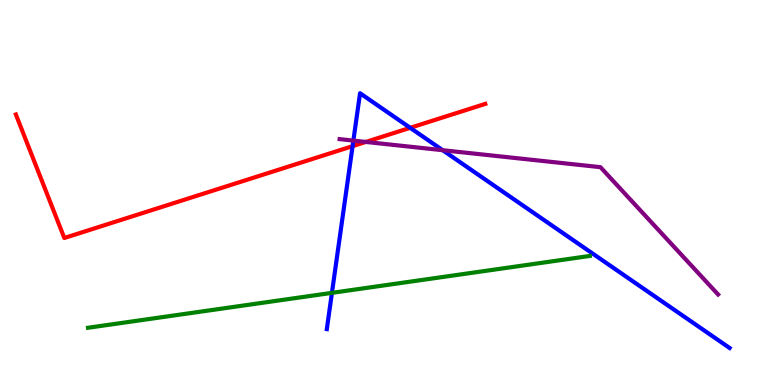[{'lines': ['blue', 'red'], 'intersections': [{'x': 4.55, 'y': 6.2}, {'x': 5.29, 'y': 6.68}]}, {'lines': ['green', 'red'], 'intersections': []}, {'lines': ['purple', 'red'], 'intersections': [{'x': 4.72, 'y': 6.31}]}, {'lines': ['blue', 'green'], 'intersections': [{'x': 4.28, 'y': 2.39}]}, {'lines': ['blue', 'purple'], 'intersections': [{'x': 4.56, 'y': 6.35}, {'x': 5.71, 'y': 6.1}]}, {'lines': ['green', 'purple'], 'intersections': []}]